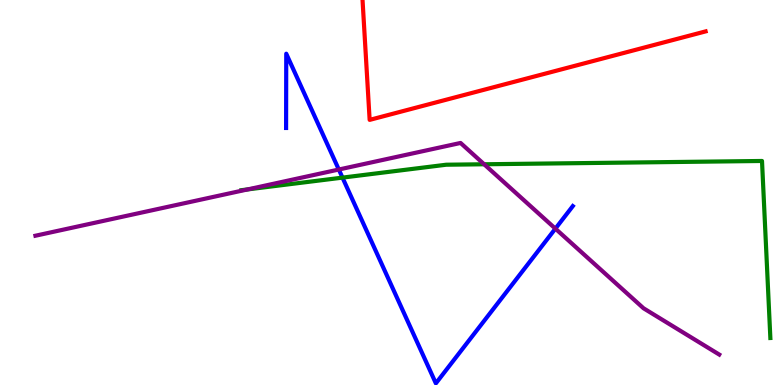[{'lines': ['blue', 'red'], 'intersections': []}, {'lines': ['green', 'red'], 'intersections': []}, {'lines': ['purple', 'red'], 'intersections': []}, {'lines': ['blue', 'green'], 'intersections': [{'x': 4.42, 'y': 5.39}]}, {'lines': ['blue', 'purple'], 'intersections': [{'x': 4.37, 'y': 5.6}, {'x': 7.17, 'y': 4.06}]}, {'lines': ['green', 'purple'], 'intersections': [{'x': 3.2, 'y': 5.08}, {'x': 6.25, 'y': 5.73}]}]